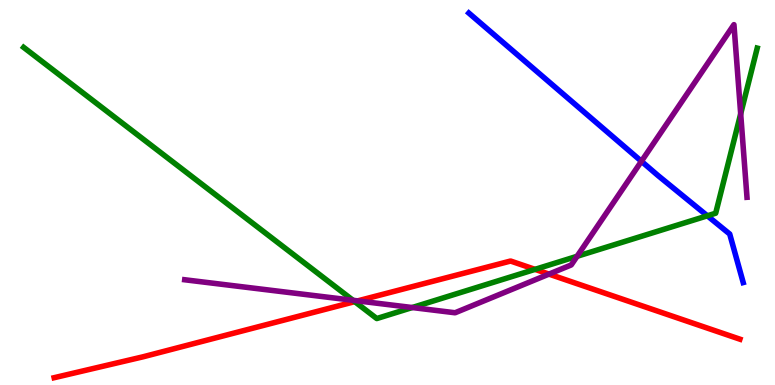[{'lines': ['blue', 'red'], 'intersections': []}, {'lines': ['green', 'red'], 'intersections': [{'x': 4.58, 'y': 2.17}, {'x': 6.9, 'y': 3.0}]}, {'lines': ['purple', 'red'], 'intersections': [{'x': 4.62, 'y': 2.19}, {'x': 7.08, 'y': 2.88}]}, {'lines': ['blue', 'green'], 'intersections': [{'x': 9.13, 'y': 4.39}]}, {'lines': ['blue', 'purple'], 'intersections': [{'x': 8.28, 'y': 5.81}]}, {'lines': ['green', 'purple'], 'intersections': [{'x': 4.56, 'y': 2.2}, {'x': 5.32, 'y': 2.01}, {'x': 7.45, 'y': 3.34}, {'x': 9.56, 'y': 7.04}]}]